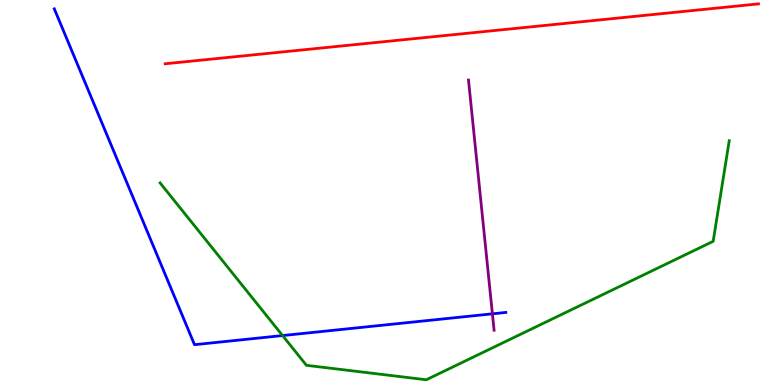[{'lines': ['blue', 'red'], 'intersections': []}, {'lines': ['green', 'red'], 'intersections': []}, {'lines': ['purple', 'red'], 'intersections': []}, {'lines': ['blue', 'green'], 'intersections': [{'x': 3.65, 'y': 1.28}]}, {'lines': ['blue', 'purple'], 'intersections': [{'x': 6.35, 'y': 1.85}]}, {'lines': ['green', 'purple'], 'intersections': []}]